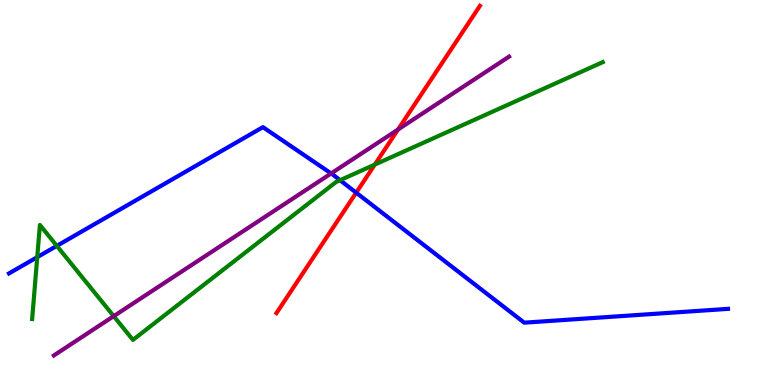[{'lines': ['blue', 'red'], 'intersections': [{'x': 4.6, 'y': 5.0}]}, {'lines': ['green', 'red'], 'intersections': [{'x': 4.84, 'y': 5.72}]}, {'lines': ['purple', 'red'], 'intersections': [{'x': 5.14, 'y': 6.64}]}, {'lines': ['blue', 'green'], 'intersections': [{'x': 0.481, 'y': 3.32}, {'x': 0.733, 'y': 3.61}, {'x': 4.39, 'y': 5.32}]}, {'lines': ['blue', 'purple'], 'intersections': [{'x': 4.27, 'y': 5.5}]}, {'lines': ['green', 'purple'], 'intersections': [{'x': 1.47, 'y': 1.79}]}]